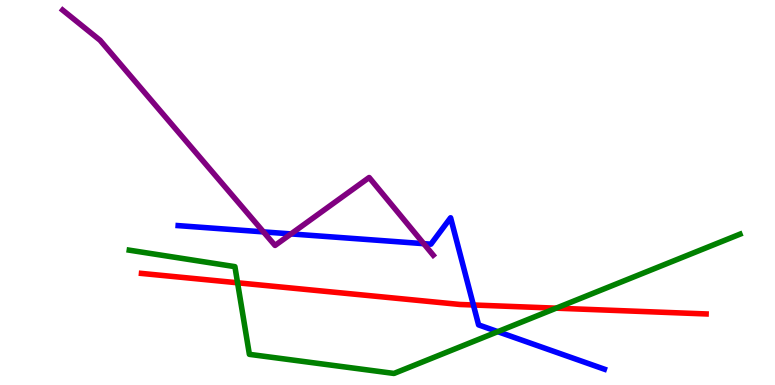[{'lines': ['blue', 'red'], 'intersections': [{'x': 6.11, 'y': 2.08}]}, {'lines': ['green', 'red'], 'intersections': [{'x': 3.07, 'y': 2.65}, {'x': 7.18, 'y': 2.0}]}, {'lines': ['purple', 'red'], 'intersections': []}, {'lines': ['blue', 'green'], 'intersections': [{'x': 6.42, 'y': 1.39}]}, {'lines': ['blue', 'purple'], 'intersections': [{'x': 3.4, 'y': 3.98}, {'x': 3.75, 'y': 3.92}, {'x': 5.47, 'y': 3.67}]}, {'lines': ['green', 'purple'], 'intersections': []}]